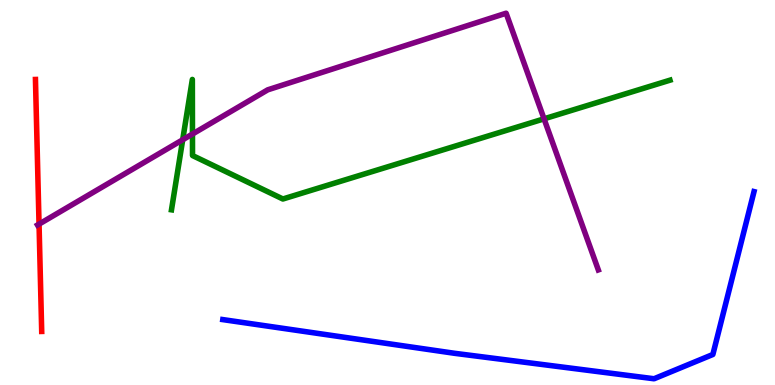[{'lines': ['blue', 'red'], 'intersections': []}, {'lines': ['green', 'red'], 'intersections': []}, {'lines': ['purple', 'red'], 'intersections': [{'x': 0.504, 'y': 4.18}]}, {'lines': ['blue', 'green'], 'intersections': []}, {'lines': ['blue', 'purple'], 'intersections': []}, {'lines': ['green', 'purple'], 'intersections': [{'x': 2.36, 'y': 6.37}, {'x': 2.48, 'y': 6.52}, {'x': 7.02, 'y': 6.91}]}]